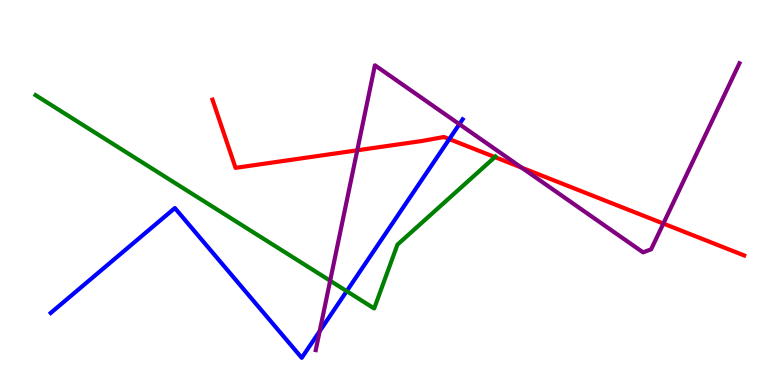[{'lines': ['blue', 'red'], 'intersections': [{'x': 5.8, 'y': 6.39}]}, {'lines': ['green', 'red'], 'intersections': [{'x': 6.39, 'y': 5.92}]}, {'lines': ['purple', 'red'], 'intersections': [{'x': 4.61, 'y': 6.1}, {'x': 6.73, 'y': 5.65}, {'x': 8.56, 'y': 4.19}]}, {'lines': ['blue', 'green'], 'intersections': [{'x': 4.47, 'y': 2.44}]}, {'lines': ['blue', 'purple'], 'intersections': [{'x': 4.12, 'y': 1.4}, {'x': 5.93, 'y': 6.77}]}, {'lines': ['green', 'purple'], 'intersections': [{'x': 4.26, 'y': 2.71}]}]